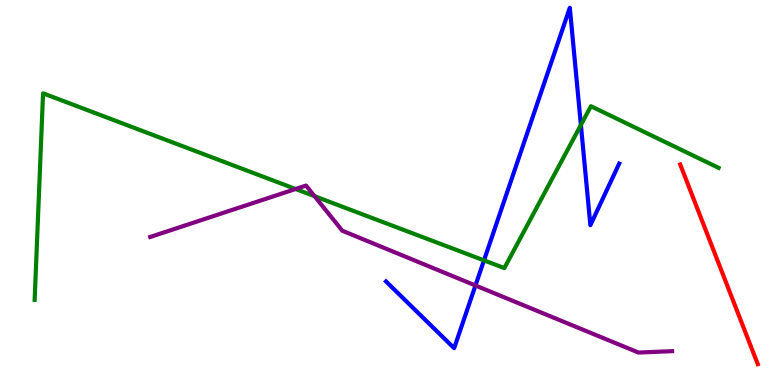[{'lines': ['blue', 'red'], 'intersections': []}, {'lines': ['green', 'red'], 'intersections': []}, {'lines': ['purple', 'red'], 'intersections': []}, {'lines': ['blue', 'green'], 'intersections': [{'x': 6.25, 'y': 3.24}, {'x': 7.5, 'y': 6.75}]}, {'lines': ['blue', 'purple'], 'intersections': [{'x': 6.13, 'y': 2.58}]}, {'lines': ['green', 'purple'], 'intersections': [{'x': 3.81, 'y': 5.09}, {'x': 4.06, 'y': 4.9}]}]